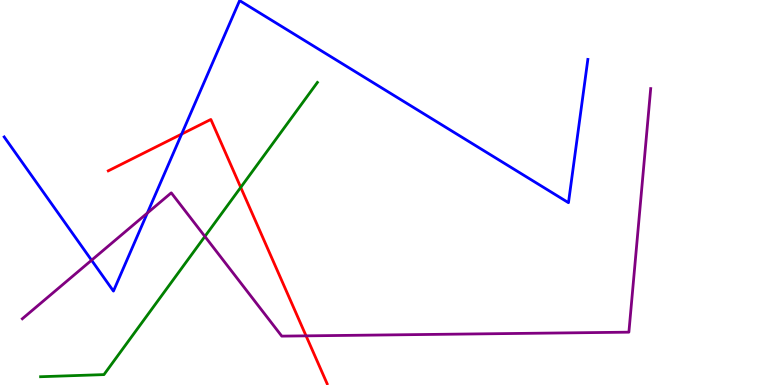[{'lines': ['blue', 'red'], 'intersections': [{'x': 2.34, 'y': 6.52}]}, {'lines': ['green', 'red'], 'intersections': [{'x': 3.11, 'y': 5.13}]}, {'lines': ['purple', 'red'], 'intersections': [{'x': 3.95, 'y': 1.28}]}, {'lines': ['blue', 'green'], 'intersections': []}, {'lines': ['blue', 'purple'], 'intersections': [{'x': 1.18, 'y': 3.24}, {'x': 1.9, 'y': 4.47}]}, {'lines': ['green', 'purple'], 'intersections': [{'x': 2.64, 'y': 3.86}]}]